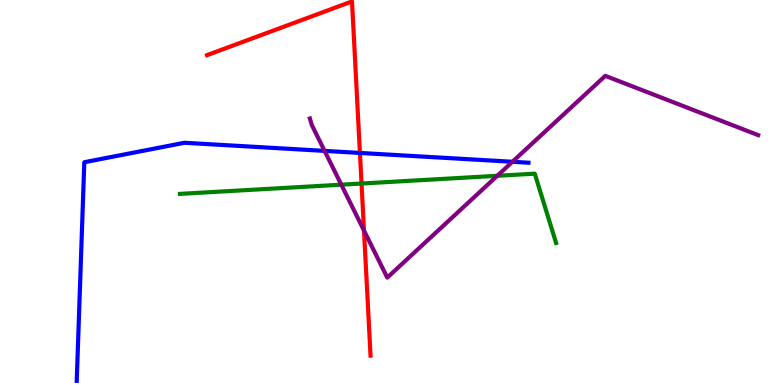[{'lines': ['blue', 'red'], 'intersections': [{'x': 4.64, 'y': 6.03}]}, {'lines': ['green', 'red'], 'intersections': [{'x': 4.66, 'y': 5.23}]}, {'lines': ['purple', 'red'], 'intersections': [{'x': 4.7, 'y': 4.01}]}, {'lines': ['blue', 'green'], 'intersections': []}, {'lines': ['blue', 'purple'], 'intersections': [{'x': 4.19, 'y': 6.08}, {'x': 6.61, 'y': 5.8}]}, {'lines': ['green', 'purple'], 'intersections': [{'x': 4.4, 'y': 5.2}, {'x': 6.42, 'y': 5.43}]}]